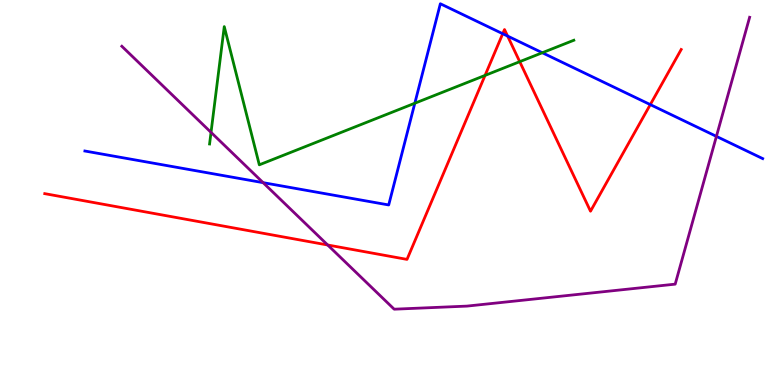[{'lines': ['blue', 'red'], 'intersections': [{'x': 6.49, 'y': 9.12}, {'x': 6.55, 'y': 9.06}, {'x': 8.39, 'y': 7.28}]}, {'lines': ['green', 'red'], 'intersections': [{'x': 6.26, 'y': 8.04}, {'x': 6.71, 'y': 8.4}]}, {'lines': ['purple', 'red'], 'intersections': [{'x': 4.23, 'y': 3.64}]}, {'lines': ['blue', 'green'], 'intersections': [{'x': 5.35, 'y': 7.32}, {'x': 7.0, 'y': 8.63}]}, {'lines': ['blue', 'purple'], 'intersections': [{'x': 3.4, 'y': 5.26}, {'x': 9.24, 'y': 6.46}]}, {'lines': ['green', 'purple'], 'intersections': [{'x': 2.72, 'y': 6.56}]}]